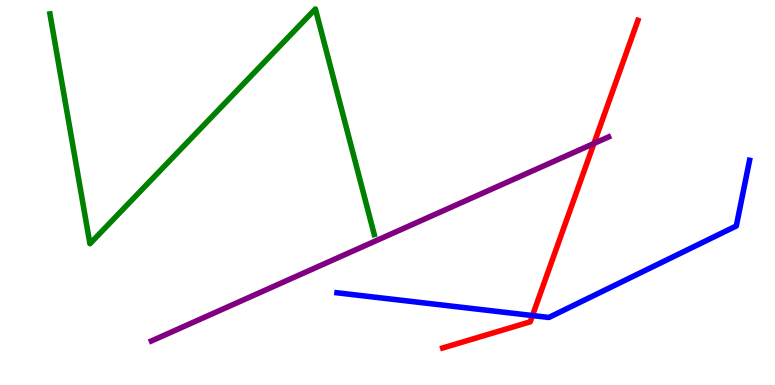[{'lines': ['blue', 'red'], 'intersections': [{'x': 6.87, 'y': 1.8}]}, {'lines': ['green', 'red'], 'intersections': []}, {'lines': ['purple', 'red'], 'intersections': [{'x': 7.66, 'y': 6.27}]}, {'lines': ['blue', 'green'], 'intersections': []}, {'lines': ['blue', 'purple'], 'intersections': []}, {'lines': ['green', 'purple'], 'intersections': []}]